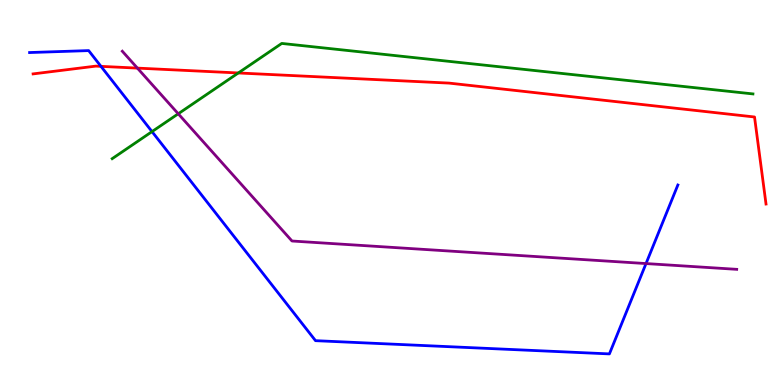[{'lines': ['blue', 'red'], 'intersections': [{'x': 1.3, 'y': 8.28}]}, {'lines': ['green', 'red'], 'intersections': [{'x': 3.07, 'y': 8.1}]}, {'lines': ['purple', 'red'], 'intersections': [{'x': 1.77, 'y': 8.23}]}, {'lines': ['blue', 'green'], 'intersections': [{'x': 1.96, 'y': 6.58}]}, {'lines': ['blue', 'purple'], 'intersections': [{'x': 8.34, 'y': 3.15}]}, {'lines': ['green', 'purple'], 'intersections': [{'x': 2.3, 'y': 7.04}]}]